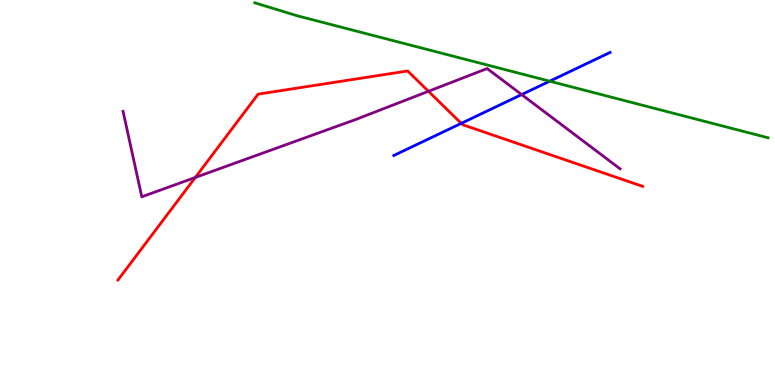[{'lines': ['blue', 'red'], 'intersections': [{'x': 5.95, 'y': 6.8}]}, {'lines': ['green', 'red'], 'intersections': []}, {'lines': ['purple', 'red'], 'intersections': [{'x': 2.52, 'y': 5.39}, {'x': 5.53, 'y': 7.63}]}, {'lines': ['blue', 'green'], 'intersections': [{'x': 7.09, 'y': 7.89}]}, {'lines': ['blue', 'purple'], 'intersections': [{'x': 6.73, 'y': 7.54}]}, {'lines': ['green', 'purple'], 'intersections': []}]